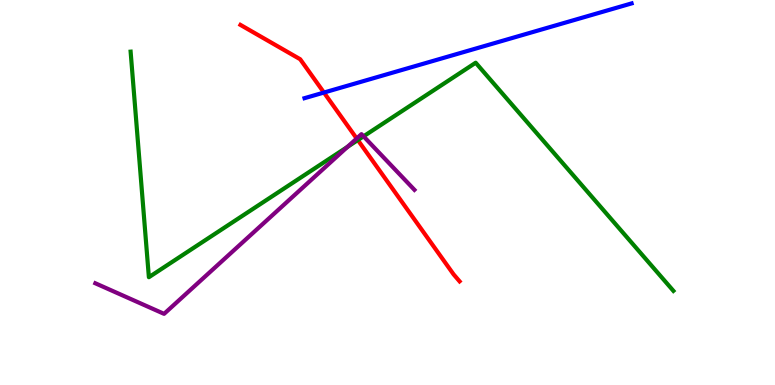[{'lines': ['blue', 'red'], 'intersections': [{'x': 4.18, 'y': 7.6}]}, {'lines': ['green', 'red'], 'intersections': [{'x': 4.62, 'y': 6.36}]}, {'lines': ['purple', 'red'], 'intersections': [{'x': 4.6, 'y': 6.4}]}, {'lines': ['blue', 'green'], 'intersections': []}, {'lines': ['blue', 'purple'], 'intersections': []}, {'lines': ['green', 'purple'], 'intersections': [{'x': 4.48, 'y': 6.19}, {'x': 4.69, 'y': 6.46}]}]